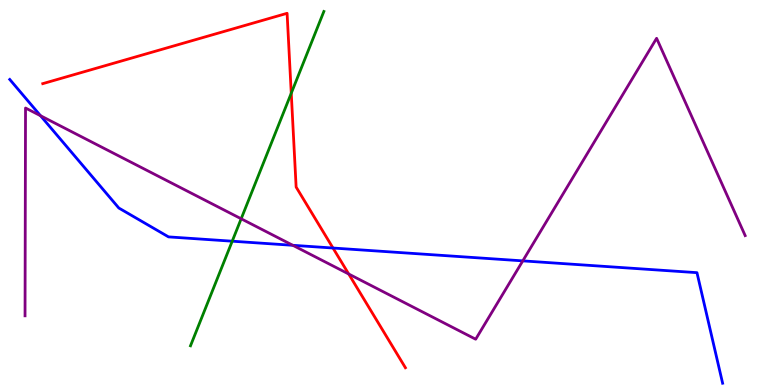[{'lines': ['blue', 'red'], 'intersections': [{'x': 4.3, 'y': 3.56}]}, {'lines': ['green', 'red'], 'intersections': [{'x': 3.76, 'y': 7.58}]}, {'lines': ['purple', 'red'], 'intersections': [{'x': 4.5, 'y': 2.88}]}, {'lines': ['blue', 'green'], 'intersections': [{'x': 3.0, 'y': 3.74}]}, {'lines': ['blue', 'purple'], 'intersections': [{'x': 0.523, 'y': 6.99}, {'x': 3.78, 'y': 3.63}, {'x': 6.75, 'y': 3.22}]}, {'lines': ['green', 'purple'], 'intersections': [{'x': 3.11, 'y': 4.32}]}]